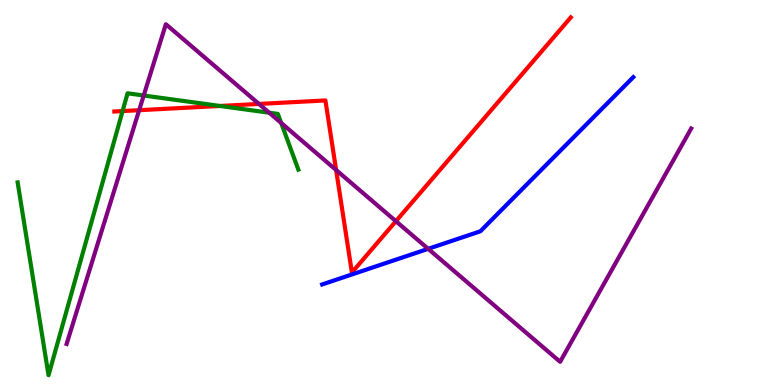[{'lines': ['blue', 'red'], 'intersections': []}, {'lines': ['green', 'red'], 'intersections': [{'x': 1.58, 'y': 7.12}, {'x': 2.84, 'y': 7.25}]}, {'lines': ['purple', 'red'], 'intersections': [{'x': 1.8, 'y': 7.14}, {'x': 3.34, 'y': 7.3}, {'x': 4.34, 'y': 5.58}, {'x': 5.11, 'y': 4.25}]}, {'lines': ['blue', 'green'], 'intersections': []}, {'lines': ['blue', 'purple'], 'intersections': [{'x': 5.52, 'y': 3.54}]}, {'lines': ['green', 'purple'], 'intersections': [{'x': 1.85, 'y': 7.52}, {'x': 3.47, 'y': 7.07}, {'x': 3.63, 'y': 6.81}]}]